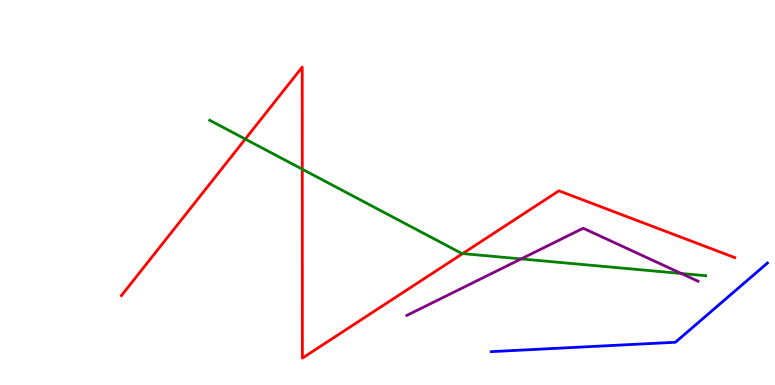[{'lines': ['blue', 'red'], 'intersections': []}, {'lines': ['green', 'red'], 'intersections': [{'x': 3.16, 'y': 6.39}, {'x': 3.9, 'y': 5.61}, {'x': 5.97, 'y': 3.41}]}, {'lines': ['purple', 'red'], 'intersections': []}, {'lines': ['blue', 'green'], 'intersections': []}, {'lines': ['blue', 'purple'], 'intersections': []}, {'lines': ['green', 'purple'], 'intersections': [{'x': 6.72, 'y': 3.27}, {'x': 8.79, 'y': 2.9}]}]